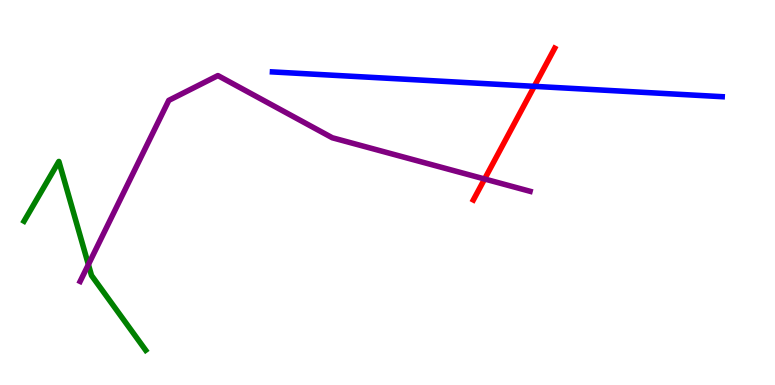[{'lines': ['blue', 'red'], 'intersections': [{'x': 6.89, 'y': 7.76}]}, {'lines': ['green', 'red'], 'intersections': []}, {'lines': ['purple', 'red'], 'intersections': [{'x': 6.25, 'y': 5.35}]}, {'lines': ['blue', 'green'], 'intersections': []}, {'lines': ['blue', 'purple'], 'intersections': []}, {'lines': ['green', 'purple'], 'intersections': [{'x': 1.14, 'y': 3.13}]}]